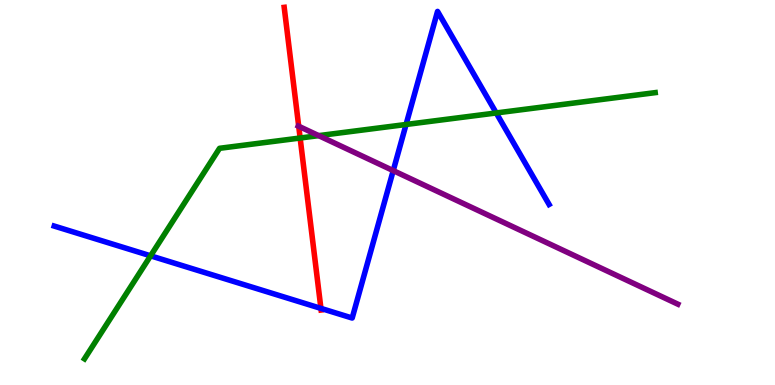[{'lines': ['blue', 'red'], 'intersections': [{'x': 4.14, 'y': 1.99}]}, {'lines': ['green', 'red'], 'intersections': [{'x': 3.87, 'y': 6.42}]}, {'lines': ['purple', 'red'], 'intersections': [{'x': 3.85, 'y': 6.72}]}, {'lines': ['blue', 'green'], 'intersections': [{'x': 1.94, 'y': 3.36}, {'x': 5.24, 'y': 6.77}, {'x': 6.4, 'y': 7.07}]}, {'lines': ['blue', 'purple'], 'intersections': [{'x': 5.07, 'y': 5.57}]}, {'lines': ['green', 'purple'], 'intersections': [{'x': 4.11, 'y': 6.48}]}]